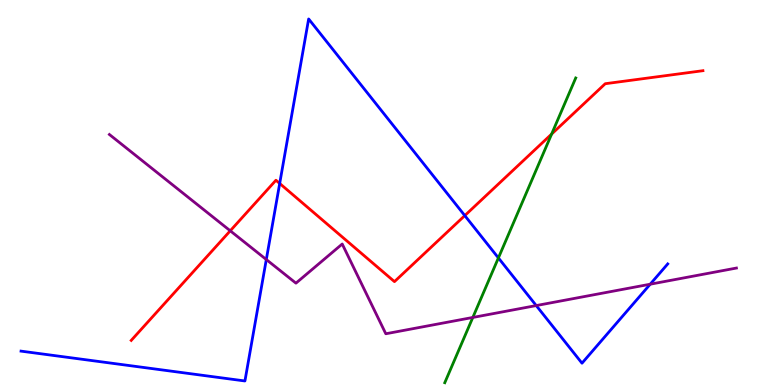[{'lines': ['blue', 'red'], 'intersections': [{'x': 3.61, 'y': 5.23}, {'x': 6.0, 'y': 4.4}]}, {'lines': ['green', 'red'], 'intersections': [{'x': 7.12, 'y': 6.52}]}, {'lines': ['purple', 'red'], 'intersections': [{'x': 2.97, 'y': 4.01}]}, {'lines': ['blue', 'green'], 'intersections': [{'x': 6.43, 'y': 3.3}]}, {'lines': ['blue', 'purple'], 'intersections': [{'x': 3.44, 'y': 3.26}, {'x': 6.92, 'y': 2.06}, {'x': 8.39, 'y': 2.62}]}, {'lines': ['green', 'purple'], 'intersections': [{'x': 6.1, 'y': 1.75}]}]